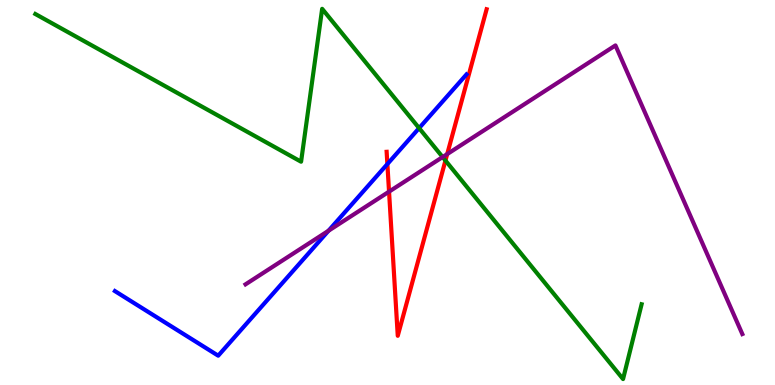[{'lines': ['blue', 'red'], 'intersections': [{'x': 5.0, 'y': 5.74}]}, {'lines': ['green', 'red'], 'intersections': [{'x': 5.75, 'y': 5.83}]}, {'lines': ['purple', 'red'], 'intersections': [{'x': 5.02, 'y': 5.02}, {'x': 5.77, 'y': 6.0}]}, {'lines': ['blue', 'green'], 'intersections': [{'x': 5.41, 'y': 6.67}]}, {'lines': ['blue', 'purple'], 'intersections': [{'x': 4.24, 'y': 4.01}]}, {'lines': ['green', 'purple'], 'intersections': [{'x': 5.71, 'y': 5.92}]}]